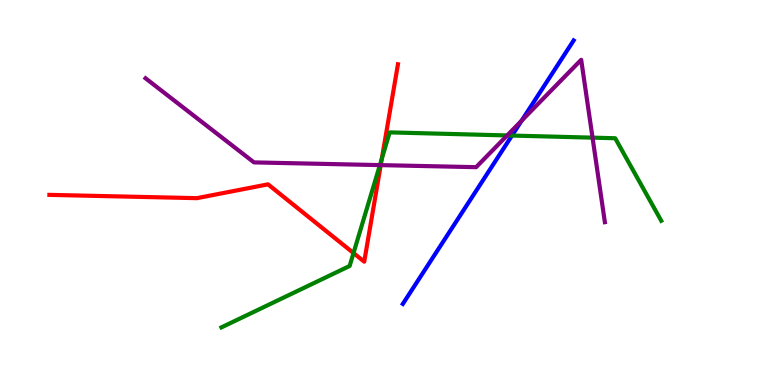[{'lines': ['blue', 'red'], 'intersections': []}, {'lines': ['green', 'red'], 'intersections': [{'x': 4.56, 'y': 3.43}, {'x': 4.93, 'y': 5.88}]}, {'lines': ['purple', 'red'], 'intersections': [{'x': 4.91, 'y': 5.71}]}, {'lines': ['blue', 'green'], 'intersections': [{'x': 6.61, 'y': 6.48}]}, {'lines': ['blue', 'purple'], 'intersections': [{'x': 6.73, 'y': 6.87}]}, {'lines': ['green', 'purple'], 'intersections': [{'x': 4.9, 'y': 5.71}, {'x': 6.54, 'y': 6.48}, {'x': 7.65, 'y': 6.42}]}]